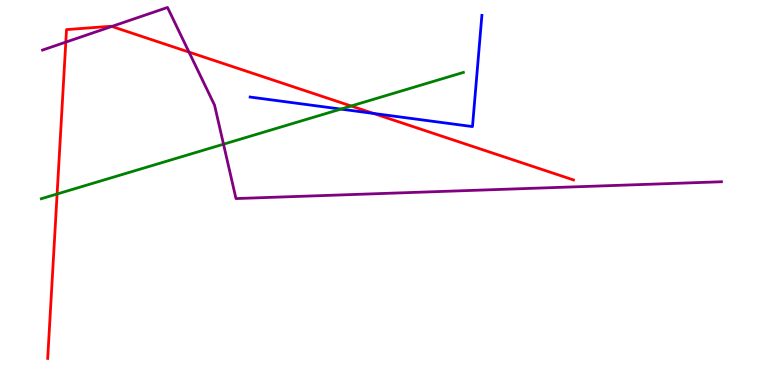[{'lines': ['blue', 'red'], 'intersections': [{'x': 4.82, 'y': 7.05}]}, {'lines': ['green', 'red'], 'intersections': [{'x': 0.737, 'y': 4.96}, {'x': 4.53, 'y': 7.25}]}, {'lines': ['purple', 'red'], 'intersections': [{'x': 0.849, 'y': 8.91}, {'x': 1.44, 'y': 9.31}, {'x': 2.44, 'y': 8.65}]}, {'lines': ['blue', 'green'], 'intersections': [{'x': 4.4, 'y': 7.17}]}, {'lines': ['blue', 'purple'], 'intersections': []}, {'lines': ['green', 'purple'], 'intersections': [{'x': 2.88, 'y': 6.25}]}]